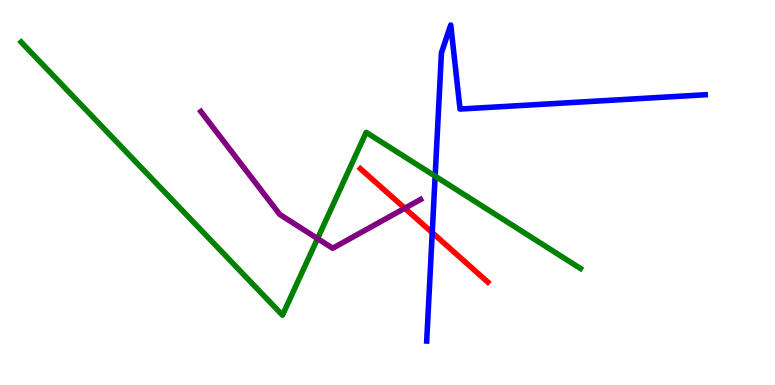[{'lines': ['blue', 'red'], 'intersections': [{'x': 5.58, 'y': 3.96}]}, {'lines': ['green', 'red'], 'intersections': []}, {'lines': ['purple', 'red'], 'intersections': [{'x': 5.22, 'y': 4.59}]}, {'lines': ['blue', 'green'], 'intersections': [{'x': 5.61, 'y': 5.42}]}, {'lines': ['blue', 'purple'], 'intersections': []}, {'lines': ['green', 'purple'], 'intersections': [{'x': 4.1, 'y': 3.8}]}]